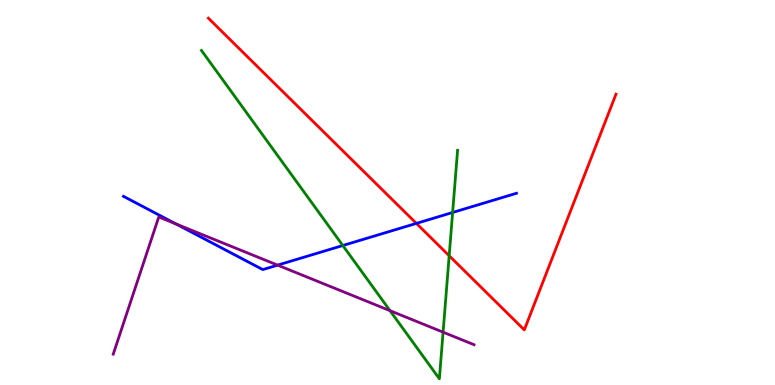[{'lines': ['blue', 'red'], 'intersections': [{'x': 5.37, 'y': 4.2}]}, {'lines': ['green', 'red'], 'intersections': [{'x': 5.8, 'y': 3.36}]}, {'lines': ['purple', 'red'], 'intersections': []}, {'lines': ['blue', 'green'], 'intersections': [{'x': 4.42, 'y': 3.62}, {'x': 5.84, 'y': 4.48}]}, {'lines': ['blue', 'purple'], 'intersections': [{'x': 2.27, 'y': 4.18}, {'x': 3.58, 'y': 3.11}]}, {'lines': ['green', 'purple'], 'intersections': [{'x': 5.03, 'y': 1.93}, {'x': 5.72, 'y': 1.37}]}]